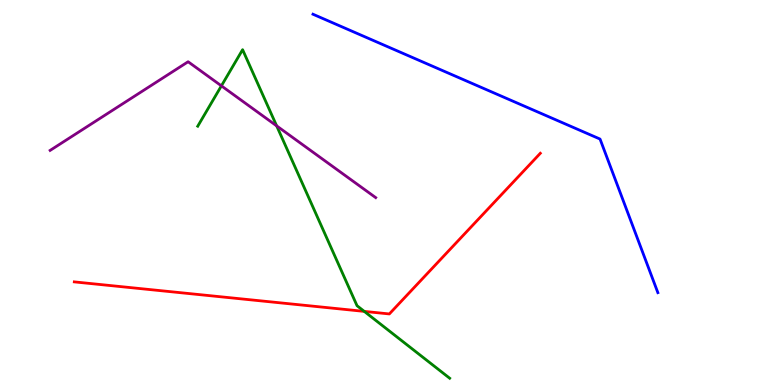[{'lines': ['blue', 'red'], 'intersections': []}, {'lines': ['green', 'red'], 'intersections': [{'x': 4.7, 'y': 1.91}]}, {'lines': ['purple', 'red'], 'intersections': []}, {'lines': ['blue', 'green'], 'intersections': []}, {'lines': ['blue', 'purple'], 'intersections': []}, {'lines': ['green', 'purple'], 'intersections': [{'x': 2.86, 'y': 7.77}, {'x': 3.57, 'y': 6.73}]}]